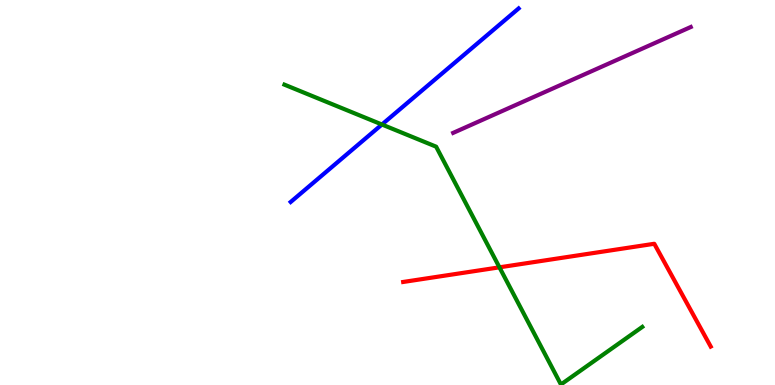[{'lines': ['blue', 'red'], 'intersections': []}, {'lines': ['green', 'red'], 'intersections': [{'x': 6.44, 'y': 3.06}]}, {'lines': ['purple', 'red'], 'intersections': []}, {'lines': ['blue', 'green'], 'intersections': [{'x': 4.93, 'y': 6.77}]}, {'lines': ['blue', 'purple'], 'intersections': []}, {'lines': ['green', 'purple'], 'intersections': []}]